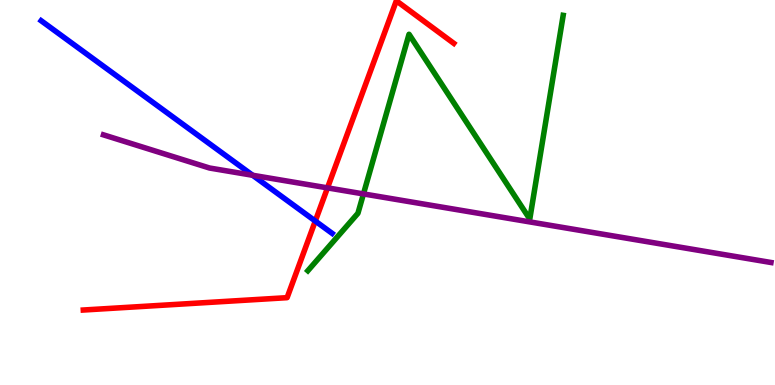[{'lines': ['blue', 'red'], 'intersections': [{'x': 4.07, 'y': 4.26}]}, {'lines': ['green', 'red'], 'intersections': []}, {'lines': ['purple', 'red'], 'intersections': [{'x': 4.23, 'y': 5.12}]}, {'lines': ['blue', 'green'], 'intersections': []}, {'lines': ['blue', 'purple'], 'intersections': [{'x': 3.26, 'y': 5.45}]}, {'lines': ['green', 'purple'], 'intersections': [{'x': 4.69, 'y': 4.96}]}]